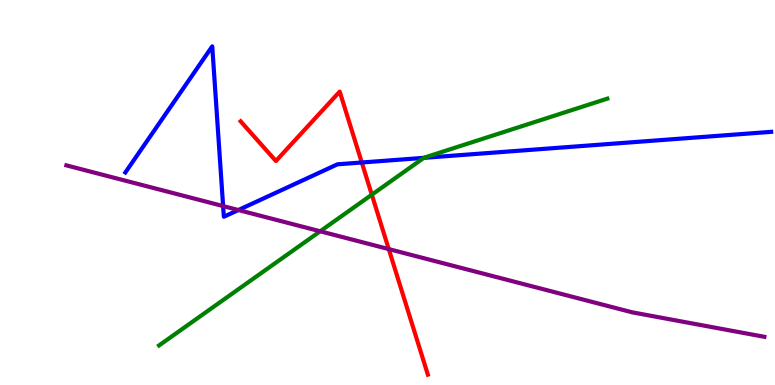[{'lines': ['blue', 'red'], 'intersections': [{'x': 4.67, 'y': 5.78}]}, {'lines': ['green', 'red'], 'intersections': [{'x': 4.8, 'y': 4.94}]}, {'lines': ['purple', 'red'], 'intersections': [{'x': 5.02, 'y': 3.53}]}, {'lines': ['blue', 'green'], 'intersections': [{'x': 5.47, 'y': 5.9}]}, {'lines': ['blue', 'purple'], 'intersections': [{'x': 2.88, 'y': 4.65}, {'x': 3.08, 'y': 4.54}]}, {'lines': ['green', 'purple'], 'intersections': [{'x': 4.13, 'y': 3.99}]}]